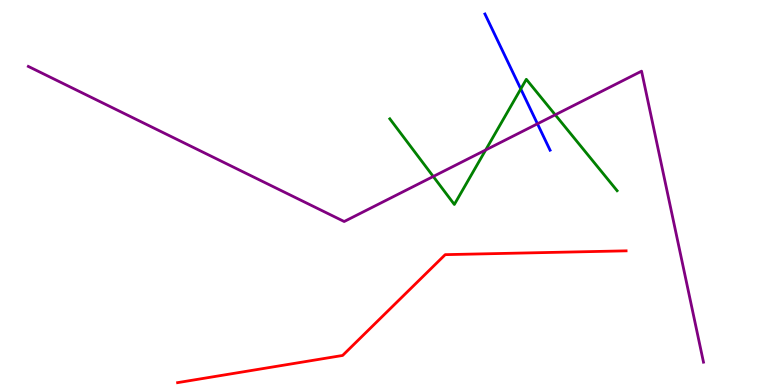[{'lines': ['blue', 'red'], 'intersections': []}, {'lines': ['green', 'red'], 'intersections': []}, {'lines': ['purple', 'red'], 'intersections': []}, {'lines': ['blue', 'green'], 'intersections': [{'x': 6.72, 'y': 7.69}]}, {'lines': ['blue', 'purple'], 'intersections': [{'x': 6.93, 'y': 6.78}]}, {'lines': ['green', 'purple'], 'intersections': [{'x': 5.59, 'y': 5.42}, {'x': 6.27, 'y': 6.1}, {'x': 7.16, 'y': 7.02}]}]